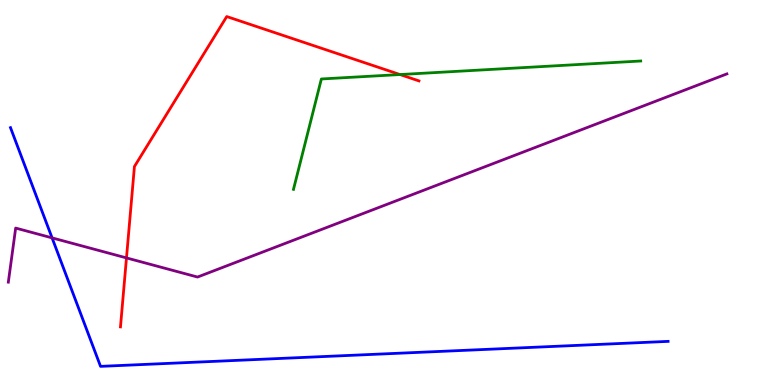[{'lines': ['blue', 'red'], 'intersections': []}, {'lines': ['green', 'red'], 'intersections': [{'x': 5.16, 'y': 8.06}]}, {'lines': ['purple', 'red'], 'intersections': [{'x': 1.63, 'y': 3.3}]}, {'lines': ['blue', 'green'], 'intersections': []}, {'lines': ['blue', 'purple'], 'intersections': [{'x': 0.672, 'y': 3.82}]}, {'lines': ['green', 'purple'], 'intersections': []}]